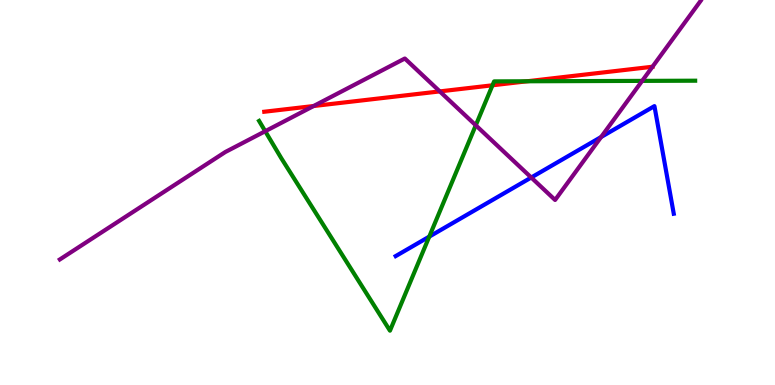[{'lines': ['blue', 'red'], 'intersections': []}, {'lines': ['green', 'red'], 'intersections': [{'x': 6.35, 'y': 7.78}, {'x': 6.8, 'y': 7.89}]}, {'lines': ['purple', 'red'], 'intersections': [{'x': 4.05, 'y': 7.25}, {'x': 5.67, 'y': 7.63}]}, {'lines': ['blue', 'green'], 'intersections': [{'x': 5.54, 'y': 3.85}]}, {'lines': ['blue', 'purple'], 'intersections': [{'x': 6.85, 'y': 5.39}, {'x': 7.76, 'y': 6.44}]}, {'lines': ['green', 'purple'], 'intersections': [{'x': 3.42, 'y': 6.59}, {'x': 6.14, 'y': 6.75}, {'x': 8.29, 'y': 7.9}]}]